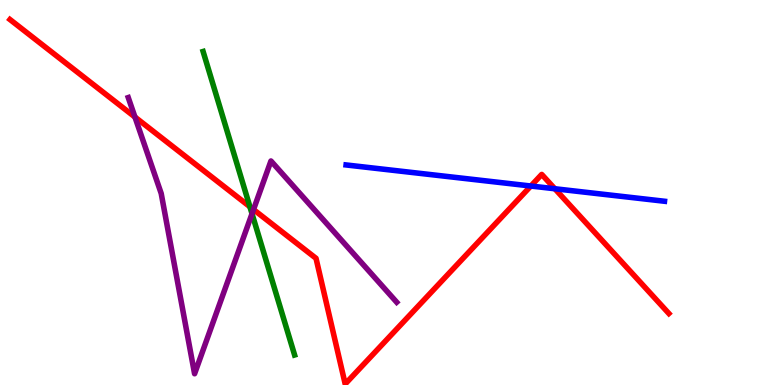[{'lines': ['blue', 'red'], 'intersections': [{'x': 6.85, 'y': 5.17}, {'x': 7.16, 'y': 5.1}]}, {'lines': ['green', 'red'], 'intersections': [{'x': 3.22, 'y': 4.63}]}, {'lines': ['purple', 'red'], 'intersections': [{'x': 1.74, 'y': 6.96}, {'x': 3.27, 'y': 4.56}]}, {'lines': ['blue', 'green'], 'intersections': []}, {'lines': ['blue', 'purple'], 'intersections': []}, {'lines': ['green', 'purple'], 'intersections': [{'x': 3.25, 'y': 4.45}]}]